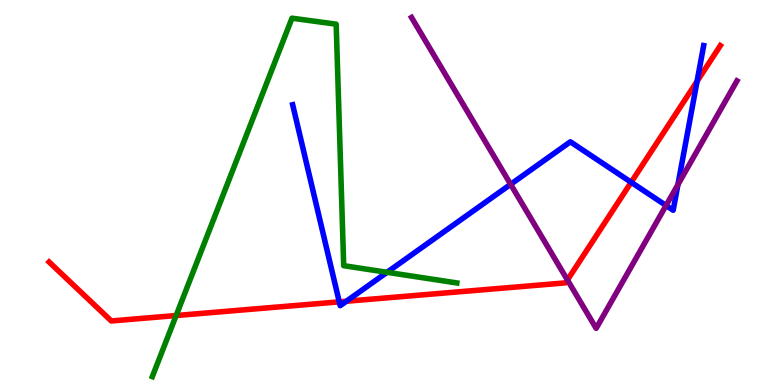[{'lines': ['blue', 'red'], 'intersections': [{'x': 4.38, 'y': 2.16}, {'x': 4.47, 'y': 2.18}, {'x': 8.14, 'y': 5.27}, {'x': 8.99, 'y': 7.89}]}, {'lines': ['green', 'red'], 'intersections': [{'x': 2.27, 'y': 1.8}]}, {'lines': ['purple', 'red'], 'intersections': [{'x': 7.32, 'y': 2.73}]}, {'lines': ['blue', 'green'], 'intersections': [{'x': 4.99, 'y': 2.93}]}, {'lines': ['blue', 'purple'], 'intersections': [{'x': 6.59, 'y': 5.21}, {'x': 8.59, 'y': 4.66}, {'x': 8.75, 'y': 5.2}]}, {'lines': ['green', 'purple'], 'intersections': []}]